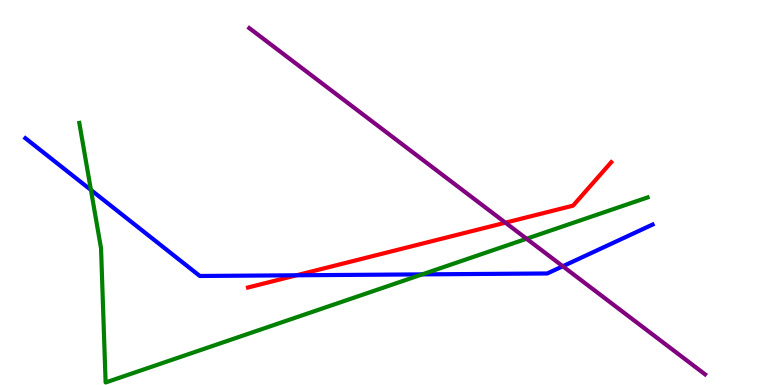[{'lines': ['blue', 'red'], 'intersections': [{'x': 3.83, 'y': 2.85}]}, {'lines': ['green', 'red'], 'intersections': []}, {'lines': ['purple', 'red'], 'intersections': [{'x': 6.52, 'y': 4.22}]}, {'lines': ['blue', 'green'], 'intersections': [{'x': 1.17, 'y': 5.07}, {'x': 5.45, 'y': 2.87}]}, {'lines': ['blue', 'purple'], 'intersections': [{'x': 7.26, 'y': 3.08}]}, {'lines': ['green', 'purple'], 'intersections': [{'x': 6.79, 'y': 3.8}]}]